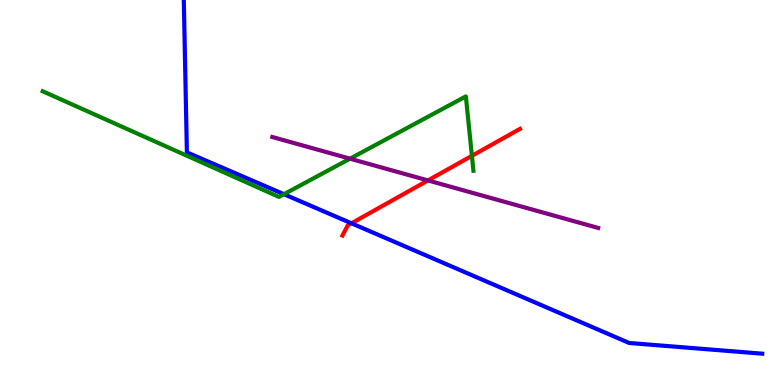[{'lines': ['blue', 'red'], 'intersections': [{'x': 4.53, 'y': 4.2}]}, {'lines': ['green', 'red'], 'intersections': [{'x': 6.09, 'y': 5.95}]}, {'lines': ['purple', 'red'], 'intersections': [{'x': 5.52, 'y': 5.31}]}, {'lines': ['blue', 'green'], 'intersections': [{'x': 3.66, 'y': 4.96}]}, {'lines': ['blue', 'purple'], 'intersections': []}, {'lines': ['green', 'purple'], 'intersections': [{'x': 4.52, 'y': 5.88}]}]